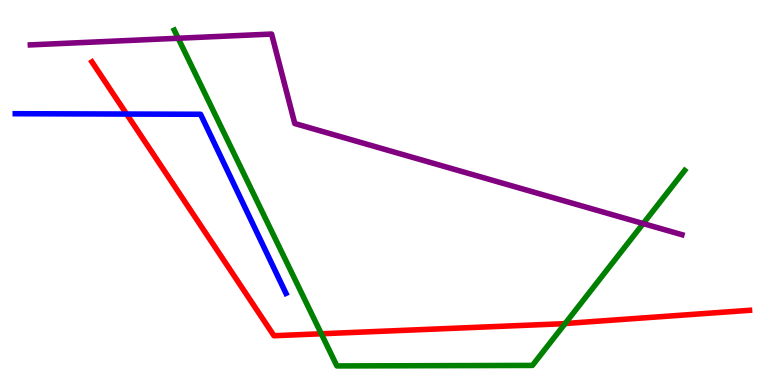[{'lines': ['blue', 'red'], 'intersections': [{'x': 1.63, 'y': 7.04}]}, {'lines': ['green', 'red'], 'intersections': [{'x': 4.15, 'y': 1.33}, {'x': 7.29, 'y': 1.6}]}, {'lines': ['purple', 'red'], 'intersections': []}, {'lines': ['blue', 'green'], 'intersections': []}, {'lines': ['blue', 'purple'], 'intersections': []}, {'lines': ['green', 'purple'], 'intersections': [{'x': 2.3, 'y': 9.01}, {'x': 8.3, 'y': 4.19}]}]